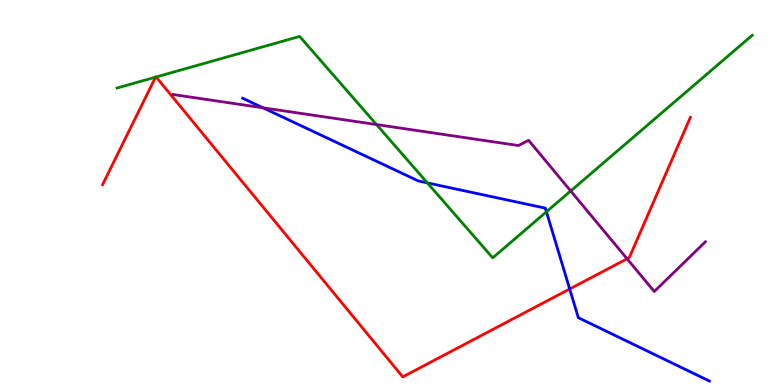[{'lines': ['blue', 'red'], 'intersections': [{'x': 7.35, 'y': 2.49}]}, {'lines': ['green', 'red'], 'intersections': [{'x': 2.01, 'y': 8.0}, {'x': 2.01, 'y': 8.0}]}, {'lines': ['purple', 'red'], 'intersections': [{'x': 8.09, 'y': 3.28}]}, {'lines': ['blue', 'green'], 'intersections': [{'x': 5.51, 'y': 5.25}, {'x': 7.05, 'y': 4.5}]}, {'lines': ['blue', 'purple'], 'intersections': [{'x': 3.39, 'y': 7.2}]}, {'lines': ['green', 'purple'], 'intersections': [{'x': 4.86, 'y': 6.76}, {'x': 7.36, 'y': 5.04}]}]